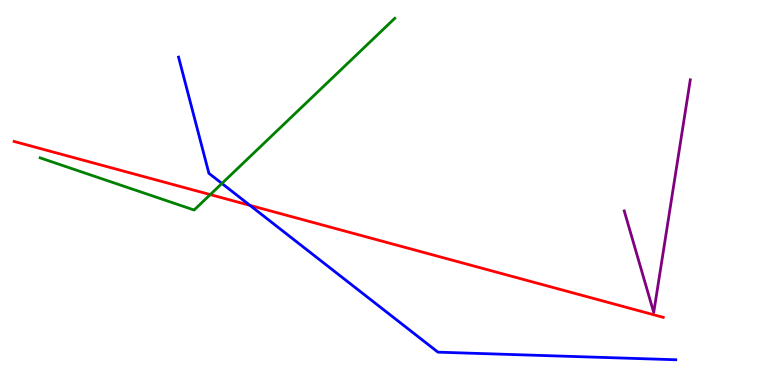[{'lines': ['blue', 'red'], 'intersections': [{'x': 3.23, 'y': 4.67}]}, {'lines': ['green', 'red'], 'intersections': [{'x': 2.71, 'y': 4.95}]}, {'lines': ['purple', 'red'], 'intersections': []}, {'lines': ['blue', 'green'], 'intersections': [{'x': 2.86, 'y': 5.23}]}, {'lines': ['blue', 'purple'], 'intersections': []}, {'lines': ['green', 'purple'], 'intersections': []}]